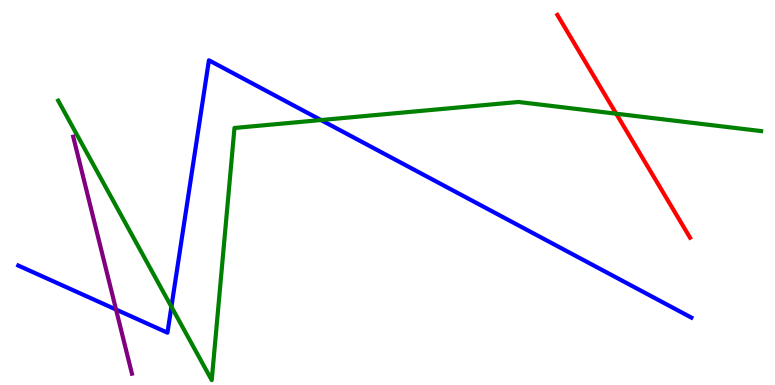[{'lines': ['blue', 'red'], 'intersections': []}, {'lines': ['green', 'red'], 'intersections': [{'x': 7.95, 'y': 7.05}]}, {'lines': ['purple', 'red'], 'intersections': []}, {'lines': ['blue', 'green'], 'intersections': [{'x': 2.21, 'y': 2.03}, {'x': 4.14, 'y': 6.88}]}, {'lines': ['blue', 'purple'], 'intersections': [{'x': 1.5, 'y': 1.96}]}, {'lines': ['green', 'purple'], 'intersections': []}]